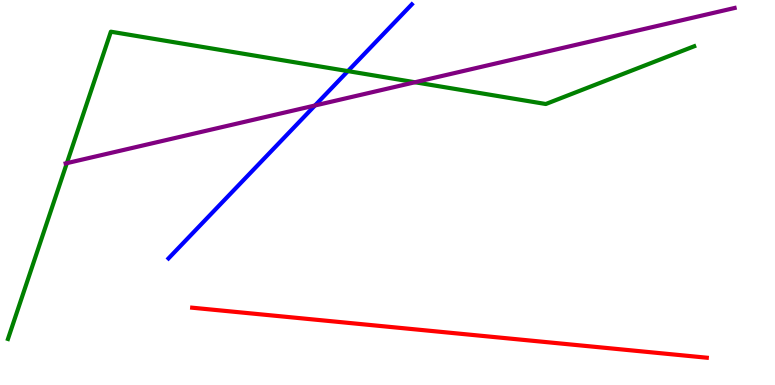[{'lines': ['blue', 'red'], 'intersections': []}, {'lines': ['green', 'red'], 'intersections': []}, {'lines': ['purple', 'red'], 'intersections': []}, {'lines': ['blue', 'green'], 'intersections': [{'x': 4.49, 'y': 8.15}]}, {'lines': ['blue', 'purple'], 'intersections': [{'x': 4.06, 'y': 7.26}]}, {'lines': ['green', 'purple'], 'intersections': [{'x': 0.863, 'y': 5.76}, {'x': 5.35, 'y': 7.86}]}]